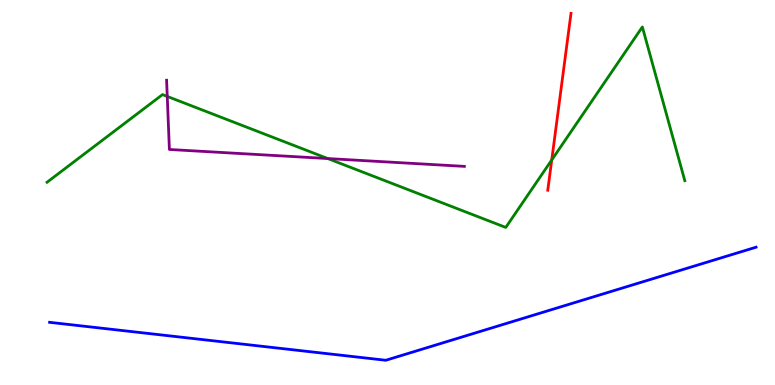[{'lines': ['blue', 'red'], 'intersections': []}, {'lines': ['green', 'red'], 'intersections': [{'x': 7.12, 'y': 5.85}]}, {'lines': ['purple', 'red'], 'intersections': []}, {'lines': ['blue', 'green'], 'intersections': []}, {'lines': ['blue', 'purple'], 'intersections': []}, {'lines': ['green', 'purple'], 'intersections': [{'x': 2.16, 'y': 7.5}, {'x': 4.23, 'y': 5.88}]}]